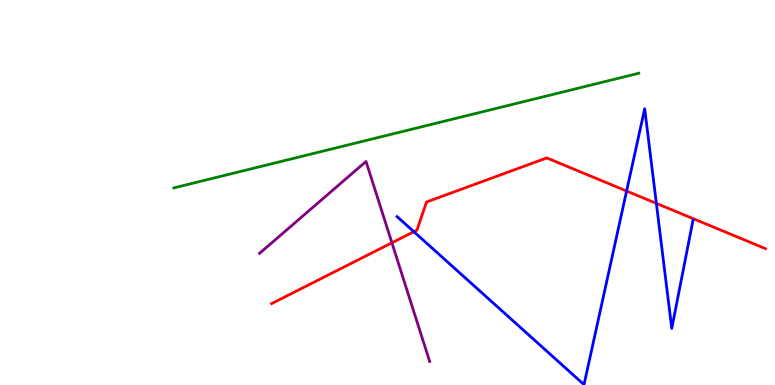[{'lines': ['blue', 'red'], 'intersections': [{'x': 5.34, 'y': 3.98}, {'x': 8.09, 'y': 5.04}, {'x': 8.47, 'y': 4.72}]}, {'lines': ['green', 'red'], 'intersections': []}, {'lines': ['purple', 'red'], 'intersections': [{'x': 5.06, 'y': 3.69}]}, {'lines': ['blue', 'green'], 'intersections': []}, {'lines': ['blue', 'purple'], 'intersections': []}, {'lines': ['green', 'purple'], 'intersections': []}]